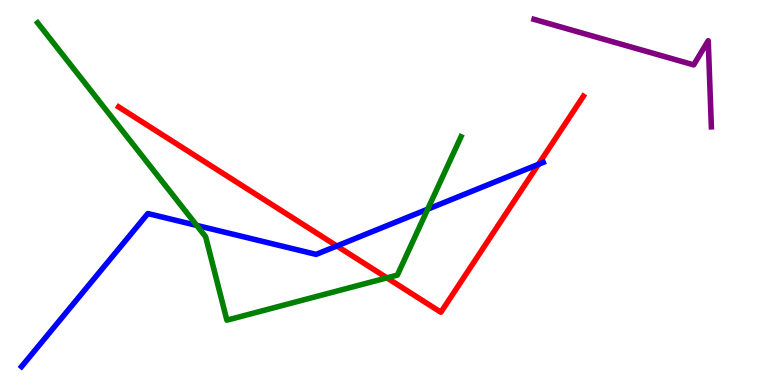[{'lines': ['blue', 'red'], 'intersections': [{'x': 4.35, 'y': 3.61}, {'x': 6.95, 'y': 5.73}]}, {'lines': ['green', 'red'], 'intersections': [{'x': 4.99, 'y': 2.78}]}, {'lines': ['purple', 'red'], 'intersections': []}, {'lines': ['blue', 'green'], 'intersections': [{'x': 2.54, 'y': 4.15}, {'x': 5.52, 'y': 4.57}]}, {'lines': ['blue', 'purple'], 'intersections': []}, {'lines': ['green', 'purple'], 'intersections': []}]